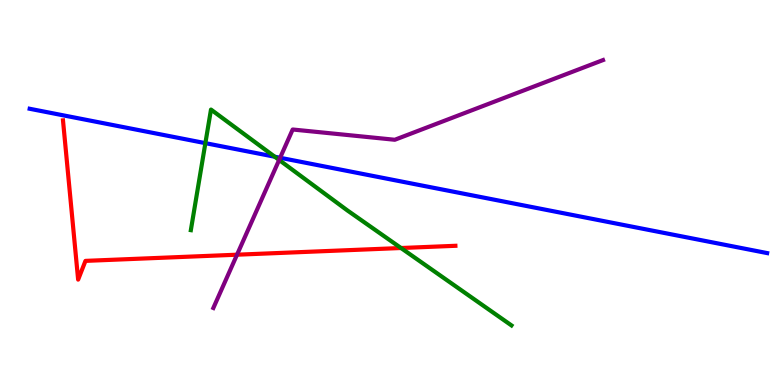[{'lines': ['blue', 'red'], 'intersections': []}, {'lines': ['green', 'red'], 'intersections': [{'x': 5.17, 'y': 3.56}]}, {'lines': ['purple', 'red'], 'intersections': [{'x': 3.06, 'y': 3.38}]}, {'lines': ['blue', 'green'], 'intersections': [{'x': 2.65, 'y': 6.28}, {'x': 3.55, 'y': 5.93}]}, {'lines': ['blue', 'purple'], 'intersections': [{'x': 3.61, 'y': 5.9}]}, {'lines': ['green', 'purple'], 'intersections': [{'x': 3.6, 'y': 5.84}]}]